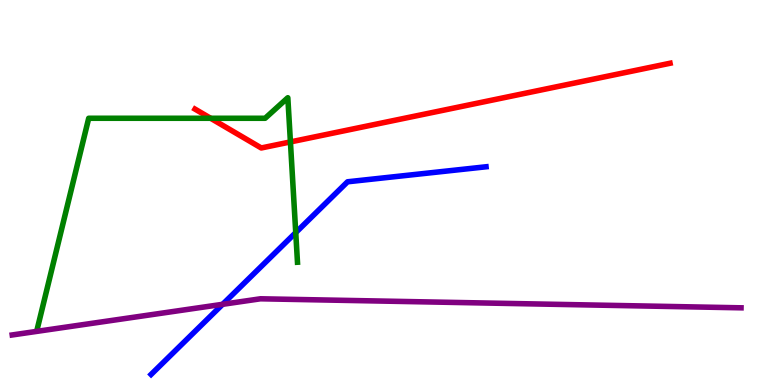[{'lines': ['blue', 'red'], 'intersections': []}, {'lines': ['green', 'red'], 'intersections': [{'x': 2.72, 'y': 6.93}, {'x': 3.75, 'y': 6.31}]}, {'lines': ['purple', 'red'], 'intersections': []}, {'lines': ['blue', 'green'], 'intersections': [{'x': 3.82, 'y': 3.96}]}, {'lines': ['blue', 'purple'], 'intersections': [{'x': 2.87, 'y': 2.1}]}, {'lines': ['green', 'purple'], 'intersections': []}]